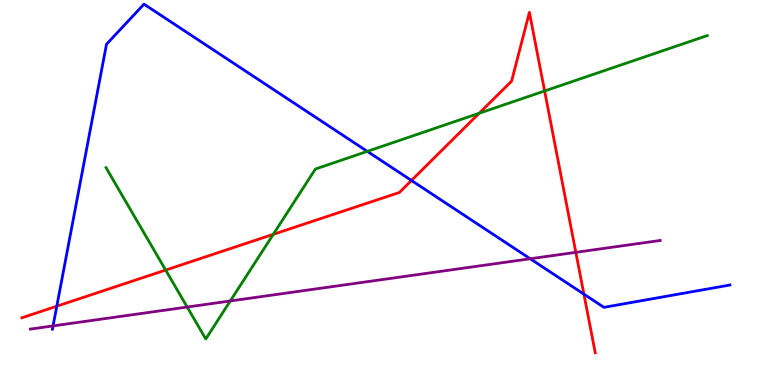[{'lines': ['blue', 'red'], 'intersections': [{'x': 0.733, 'y': 2.05}, {'x': 5.31, 'y': 5.31}, {'x': 7.53, 'y': 2.36}]}, {'lines': ['green', 'red'], 'intersections': [{'x': 2.14, 'y': 2.99}, {'x': 3.53, 'y': 3.91}, {'x': 6.18, 'y': 7.06}, {'x': 7.03, 'y': 7.64}]}, {'lines': ['purple', 'red'], 'intersections': [{'x': 7.43, 'y': 3.45}]}, {'lines': ['blue', 'green'], 'intersections': [{'x': 4.74, 'y': 6.07}]}, {'lines': ['blue', 'purple'], 'intersections': [{'x': 0.685, 'y': 1.53}, {'x': 6.84, 'y': 3.28}]}, {'lines': ['green', 'purple'], 'intersections': [{'x': 2.42, 'y': 2.03}, {'x': 2.97, 'y': 2.18}]}]